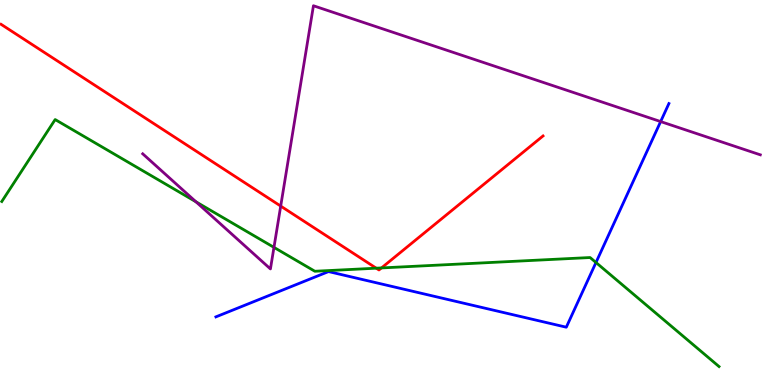[{'lines': ['blue', 'red'], 'intersections': []}, {'lines': ['green', 'red'], 'intersections': [{'x': 4.85, 'y': 3.03}, {'x': 4.92, 'y': 3.04}]}, {'lines': ['purple', 'red'], 'intersections': [{'x': 3.62, 'y': 4.65}]}, {'lines': ['blue', 'green'], 'intersections': [{'x': 7.69, 'y': 3.18}]}, {'lines': ['blue', 'purple'], 'intersections': [{'x': 8.52, 'y': 6.84}]}, {'lines': ['green', 'purple'], 'intersections': [{'x': 2.53, 'y': 4.76}, {'x': 3.53, 'y': 3.57}]}]